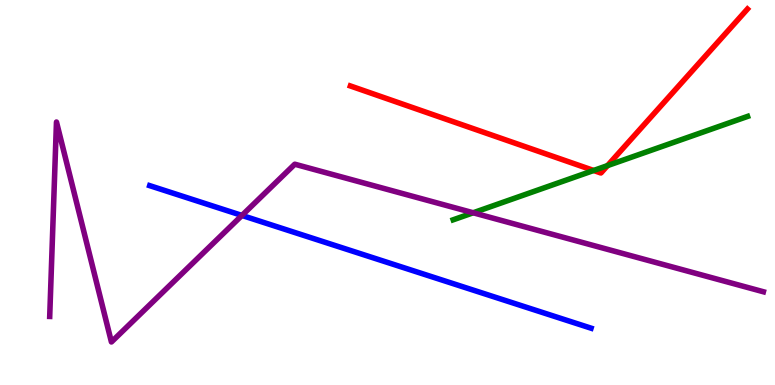[{'lines': ['blue', 'red'], 'intersections': []}, {'lines': ['green', 'red'], 'intersections': [{'x': 7.66, 'y': 5.57}, {'x': 7.84, 'y': 5.7}]}, {'lines': ['purple', 'red'], 'intersections': []}, {'lines': ['blue', 'green'], 'intersections': []}, {'lines': ['blue', 'purple'], 'intersections': [{'x': 3.12, 'y': 4.4}]}, {'lines': ['green', 'purple'], 'intersections': [{'x': 6.11, 'y': 4.47}]}]